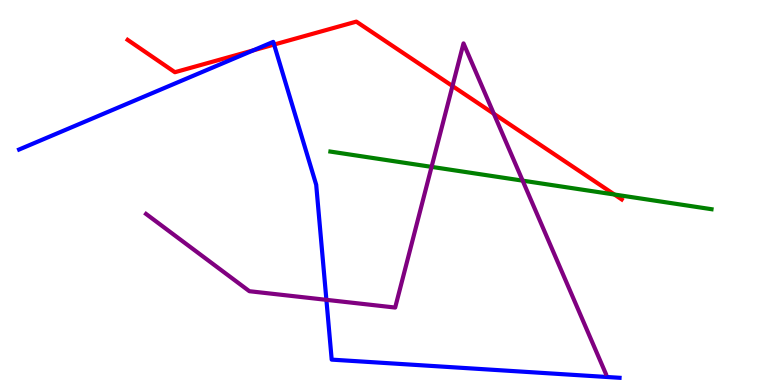[{'lines': ['blue', 'red'], 'intersections': [{'x': 3.27, 'y': 8.69}, {'x': 3.54, 'y': 8.84}]}, {'lines': ['green', 'red'], 'intersections': [{'x': 7.93, 'y': 4.95}]}, {'lines': ['purple', 'red'], 'intersections': [{'x': 5.84, 'y': 7.77}, {'x': 6.37, 'y': 7.05}]}, {'lines': ['blue', 'green'], 'intersections': []}, {'lines': ['blue', 'purple'], 'intersections': [{'x': 4.21, 'y': 2.21}]}, {'lines': ['green', 'purple'], 'intersections': [{'x': 5.57, 'y': 5.67}, {'x': 6.74, 'y': 5.31}]}]